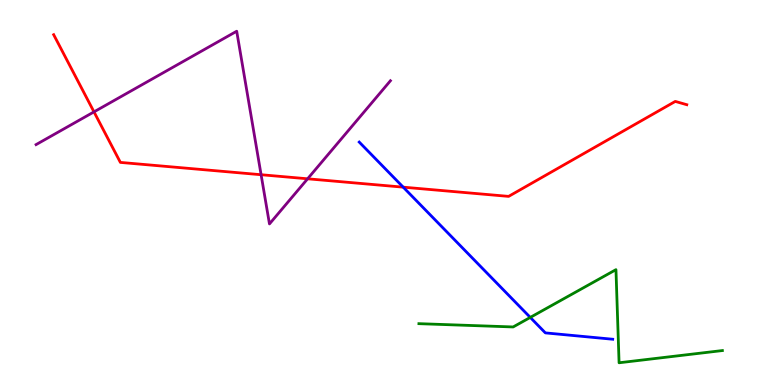[{'lines': ['blue', 'red'], 'intersections': [{'x': 5.2, 'y': 5.14}]}, {'lines': ['green', 'red'], 'intersections': []}, {'lines': ['purple', 'red'], 'intersections': [{'x': 1.21, 'y': 7.09}, {'x': 3.37, 'y': 5.46}, {'x': 3.97, 'y': 5.36}]}, {'lines': ['blue', 'green'], 'intersections': [{'x': 6.84, 'y': 1.76}]}, {'lines': ['blue', 'purple'], 'intersections': []}, {'lines': ['green', 'purple'], 'intersections': []}]